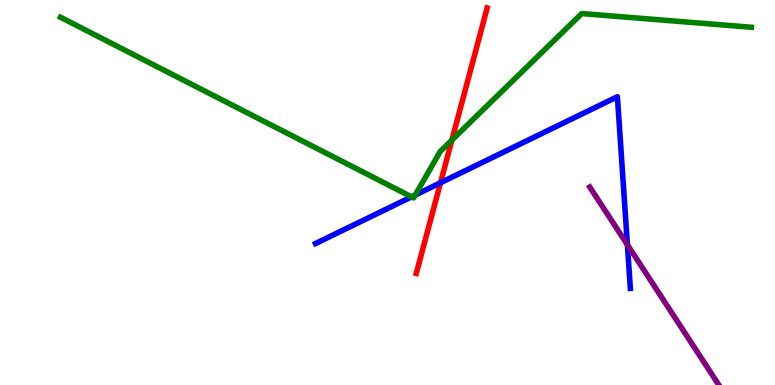[{'lines': ['blue', 'red'], 'intersections': [{'x': 5.68, 'y': 5.25}]}, {'lines': ['green', 'red'], 'intersections': [{'x': 5.83, 'y': 6.36}]}, {'lines': ['purple', 'red'], 'intersections': []}, {'lines': ['blue', 'green'], 'intersections': [{'x': 5.31, 'y': 4.89}, {'x': 5.36, 'y': 4.93}]}, {'lines': ['blue', 'purple'], 'intersections': [{'x': 8.1, 'y': 3.64}]}, {'lines': ['green', 'purple'], 'intersections': []}]